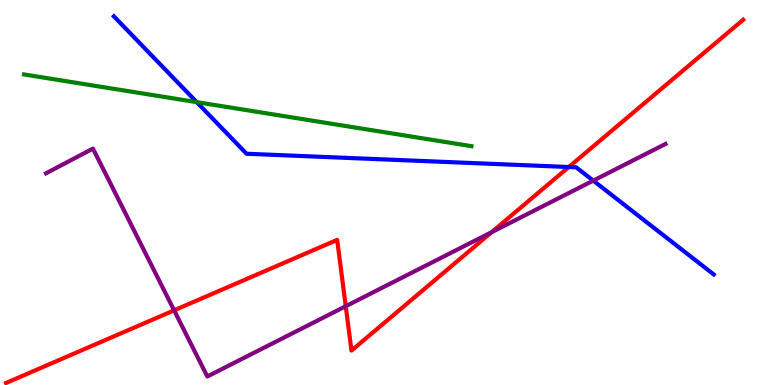[{'lines': ['blue', 'red'], 'intersections': [{'x': 7.34, 'y': 5.66}]}, {'lines': ['green', 'red'], 'intersections': []}, {'lines': ['purple', 'red'], 'intersections': [{'x': 2.25, 'y': 1.94}, {'x': 4.46, 'y': 2.05}, {'x': 6.34, 'y': 3.97}]}, {'lines': ['blue', 'green'], 'intersections': [{'x': 2.54, 'y': 7.35}]}, {'lines': ['blue', 'purple'], 'intersections': [{'x': 7.65, 'y': 5.31}]}, {'lines': ['green', 'purple'], 'intersections': []}]